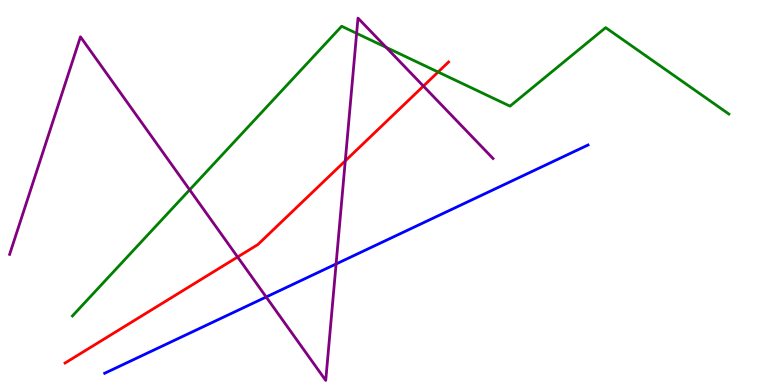[{'lines': ['blue', 'red'], 'intersections': []}, {'lines': ['green', 'red'], 'intersections': [{'x': 5.65, 'y': 8.13}]}, {'lines': ['purple', 'red'], 'intersections': [{'x': 3.07, 'y': 3.32}, {'x': 4.46, 'y': 5.82}, {'x': 5.46, 'y': 7.76}]}, {'lines': ['blue', 'green'], 'intersections': []}, {'lines': ['blue', 'purple'], 'intersections': [{'x': 3.43, 'y': 2.29}, {'x': 4.34, 'y': 3.14}]}, {'lines': ['green', 'purple'], 'intersections': [{'x': 2.45, 'y': 5.07}, {'x': 4.6, 'y': 9.13}, {'x': 4.98, 'y': 8.77}]}]